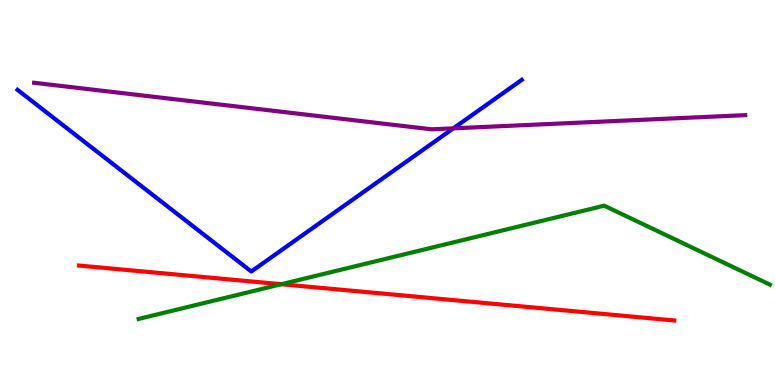[{'lines': ['blue', 'red'], 'intersections': []}, {'lines': ['green', 'red'], 'intersections': [{'x': 3.63, 'y': 2.62}]}, {'lines': ['purple', 'red'], 'intersections': []}, {'lines': ['blue', 'green'], 'intersections': []}, {'lines': ['blue', 'purple'], 'intersections': [{'x': 5.85, 'y': 6.67}]}, {'lines': ['green', 'purple'], 'intersections': []}]